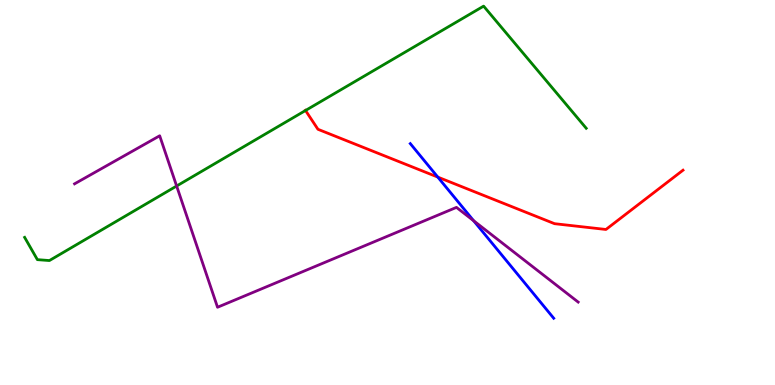[{'lines': ['blue', 'red'], 'intersections': [{'x': 5.65, 'y': 5.4}]}, {'lines': ['green', 'red'], 'intersections': [{'x': 3.94, 'y': 7.13}]}, {'lines': ['purple', 'red'], 'intersections': []}, {'lines': ['blue', 'green'], 'intersections': []}, {'lines': ['blue', 'purple'], 'intersections': [{'x': 6.11, 'y': 4.27}]}, {'lines': ['green', 'purple'], 'intersections': [{'x': 2.28, 'y': 5.17}]}]